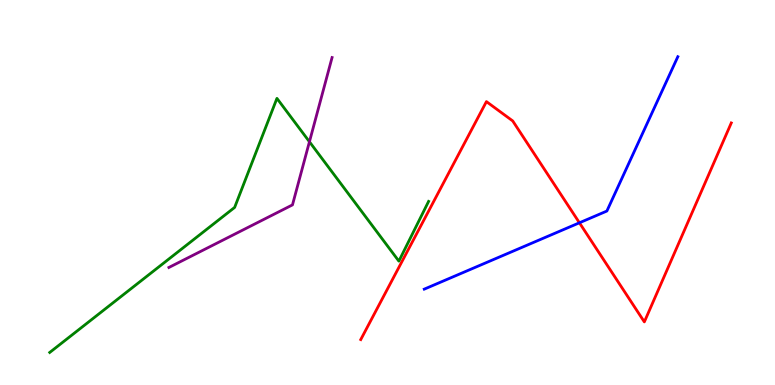[{'lines': ['blue', 'red'], 'intersections': [{'x': 7.48, 'y': 4.21}]}, {'lines': ['green', 'red'], 'intersections': []}, {'lines': ['purple', 'red'], 'intersections': []}, {'lines': ['blue', 'green'], 'intersections': []}, {'lines': ['blue', 'purple'], 'intersections': []}, {'lines': ['green', 'purple'], 'intersections': [{'x': 3.99, 'y': 6.32}]}]